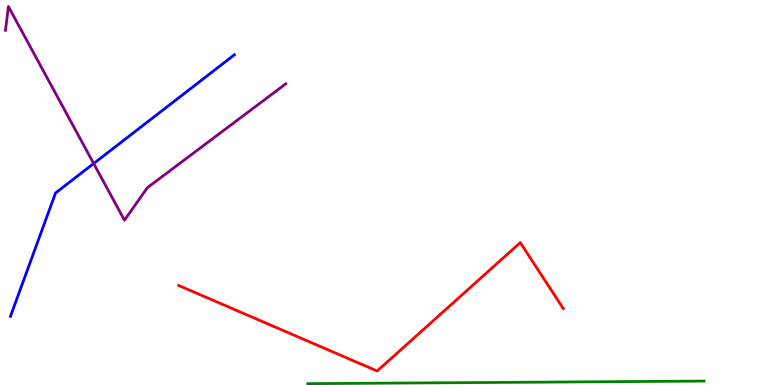[{'lines': ['blue', 'red'], 'intersections': []}, {'lines': ['green', 'red'], 'intersections': []}, {'lines': ['purple', 'red'], 'intersections': []}, {'lines': ['blue', 'green'], 'intersections': []}, {'lines': ['blue', 'purple'], 'intersections': [{'x': 1.21, 'y': 5.75}]}, {'lines': ['green', 'purple'], 'intersections': []}]